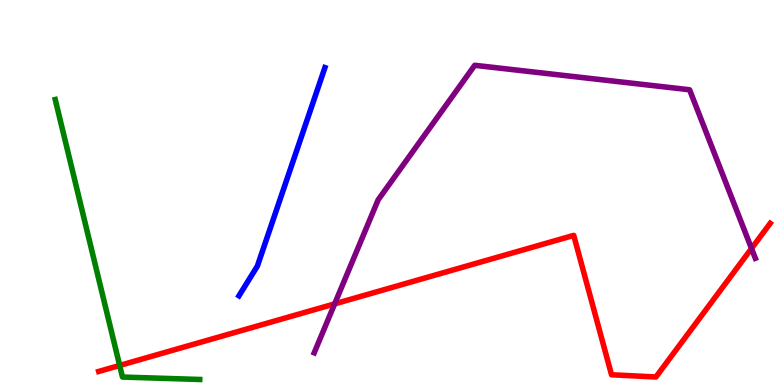[{'lines': ['blue', 'red'], 'intersections': []}, {'lines': ['green', 'red'], 'intersections': [{'x': 1.54, 'y': 0.508}]}, {'lines': ['purple', 'red'], 'intersections': [{'x': 4.32, 'y': 2.11}, {'x': 9.7, 'y': 3.55}]}, {'lines': ['blue', 'green'], 'intersections': []}, {'lines': ['blue', 'purple'], 'intersections': []}, {'lines': ['green', 'purple'], 'intersections': []}]